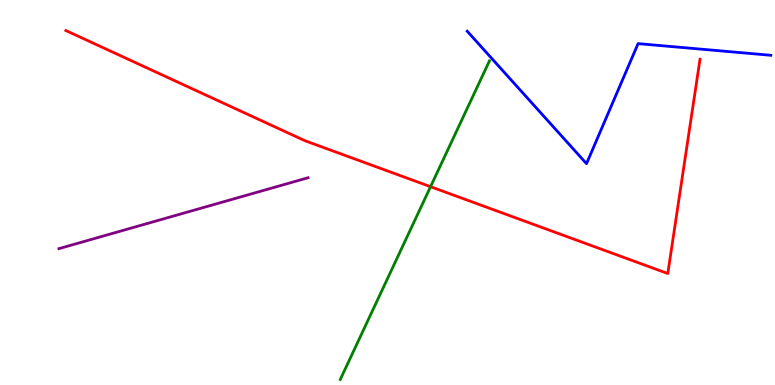[{'lines': ['blue', 'red'], 'intersections': []}, {'lines': ['green', 'red'], 'intersections': [{'x': 5.56, 'y': 5.15}]}, {'lines': ['purple', 'red'], 'intersections': []}, {'lines': ['blue', 'green'], 'intersections': []}, {'lines': ['blue', 'purple'], 'intersections': []}, {'lines': ['green', 'purple'], 'intersections': []}]